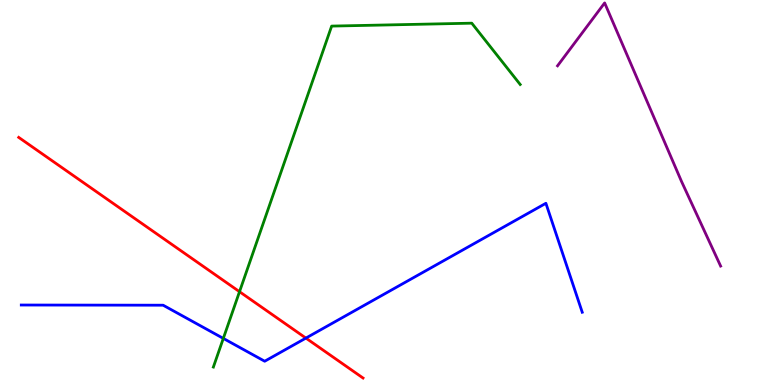[{'lines': ['blue', 'red'], 'intersections': [{'x': 3.95, 'y': 1.22}]}, {'lines': ['green', 'red'], 'intersections': [{'x': 3.09, 'y': 2.42}]}, {'lines': ['purple', 'red'], 'intersections': []}, {'lines': ['blue', 'green'], 'intersections': [{'x': 2.88, 'y': 1.21}]}, {'lines': ['blue', 'purple'], 'intersections': []}, {'lines': ['green', 'purple'], 'intersections': []}]